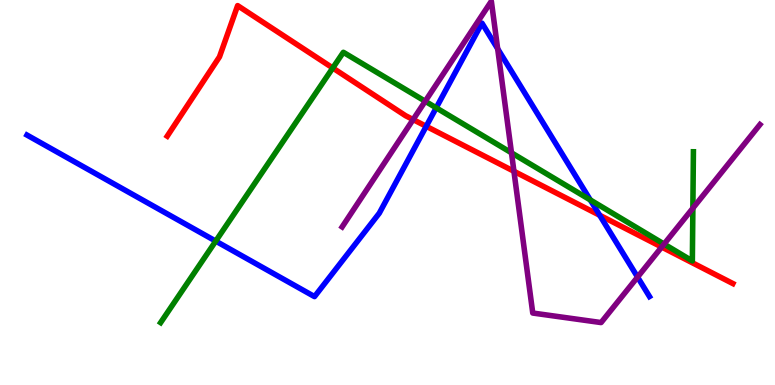[{'lines': ['blue', 'red'], 'intersections': [{'x': 5.5, 'y': 6.72}, {'x': 7.74, 'y': 4.41}]}, {'lines': ['green', 'red'], 'intersections': [{'x': 4.29, 'y': 8.23}]}, {'lines': ['purple', 'red'], 'intersections': [{'x': 5.33, 'y': 6.89}, {'x': 6.63, 'y': 5.55}, {'x': 8.54, 'y': 3.58}]}, {'lines': ['blue', 'green'], 'intersections': [{'x': 2.78, 'y': 3.74}, {'x': 5.63, 'y': 7.2}, {'x': 7.62, 'y': 4.81}]}, {'lines': ['blue', 'purple'], 'intersections': [{'x': 6.42, 'y': 8.73}, {'x': 8.23, 'y': 2.8}]}, {'lines': ['green', 'purple'], 'intersections': [{'x': 5.49, 'y': 7.37}, {'x': 6.6, 'y': 6.03}, {'x': 8.57, 'y': 3.66}, {'x': 8.94, 'y': 4.59}]}]